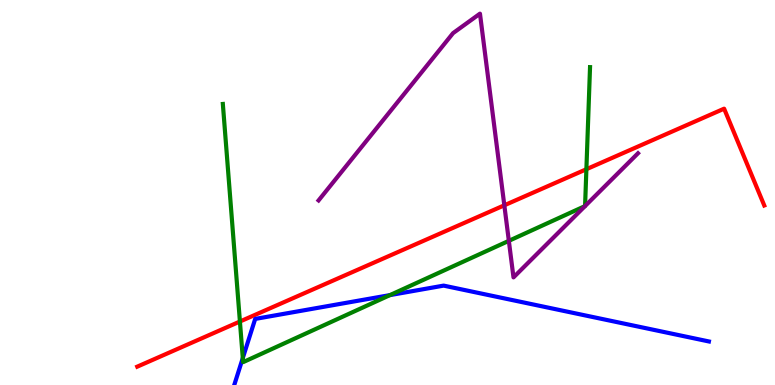[{'lines': ['blue', 'red'], 'intersections': []}, {'lines': ['green', 'red'], 'intersections': [{'x': 3.1, 'y': 1.65}, {'x': 7.57, 'y': 5.6}]}, {'lines': ['purple', 'red'], 'intersections': [{'x': 6.51, 'y': 4.67}]}, {'lines': ['blue', 'green'], 'intersections': [{'x': 3.13, 'y': 0.699}, {'x': 5.03, 'y': 2.34}]}, {'lines': ['blue', 'purple'], 'intersections': []}, {'lines': ['green', 'purple'], 'intersections': [{'x': 6.57, 'y': 3.74}]}]